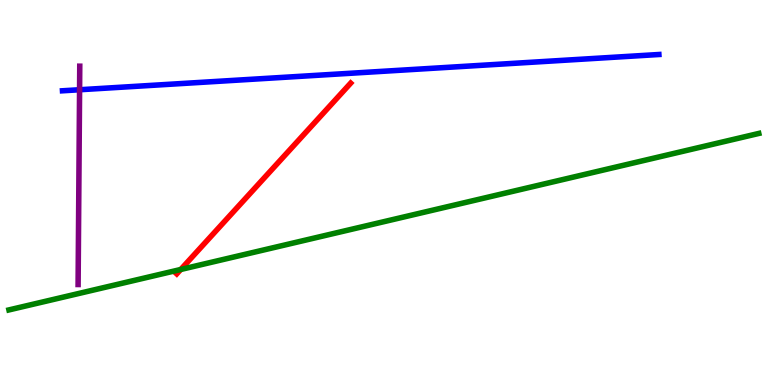[{'lines': ['blue', 'red'], 'intersections': []}, {'lines': ['green', 'red'], 'intersections': [{'x': 2.33, 'y': 3.0}]}, {'lines': ['purple', 'red'], 'intersections': []}, {'lines': ['blue', 'green'], 'intersections': []}, {'lines': ['blue', 'purple'], 'intersections': [{'x': 1.03, 'y': 7.67}]}, {'lines': ['green', 'purple'], 'intersections': []}]